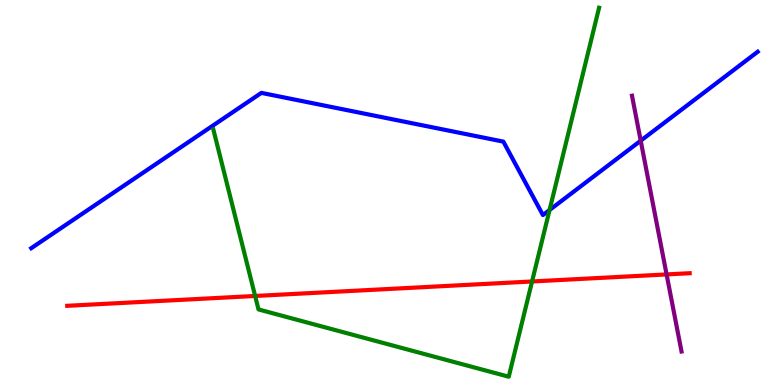[{'lines': ['blue', 'red'], 'intersections': []}, {'lines': ['green', 'red'], 'intersections': [{'x': 3.29, 'y': 2.31}, {'x': 6.87, 'y': 2.69}]}, {'lines': ['purple', 'red'], 'intersections': [{'x': 8.6, 'y': 2.87}]}, {'lines': ['blue', 'green'], 'intersections': [{'x': 7.09, 'y': 4.55}]}, {'lines': ['blue', 'purple'], 'intersections': [{'x': 8.27, 'y': 6.35}]}, {'lines': ['green', 'purple'], 'intersections': []}]